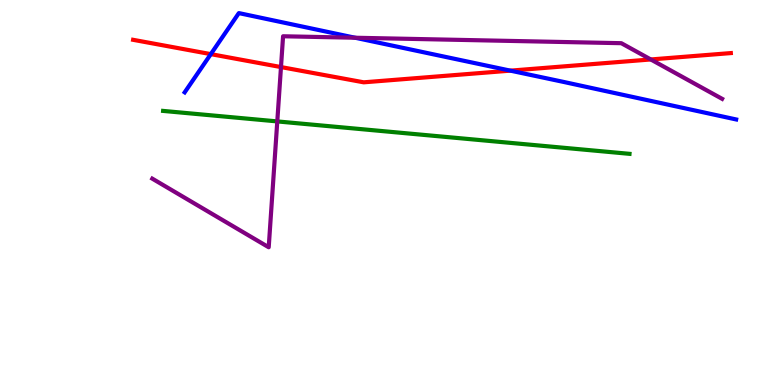[{'lines': ['blue', 'red'], 'intersections': [{'x': 2.72, 'y': 8.59}, {'x': 6.59, 'y': 8.17}]}, {'lines': ['green', 'red'], 'intersections': []}, {'lines': ['purple', 'red'], 'intersections': [{'x': 3.63, 'y': 8.26}, {'x': 8.4, 'y': 8.46}]}, {'lines': ['blue', 'green'], 'intersections': []}, {'lines': ['blue', 'purple'], 'intersections': [{'x': 4.58, 'y': 9.02}]}, {'lines': ['green', 'purple'], 'intersections': [{'x': 3.58, 'y': 6.85}]}]